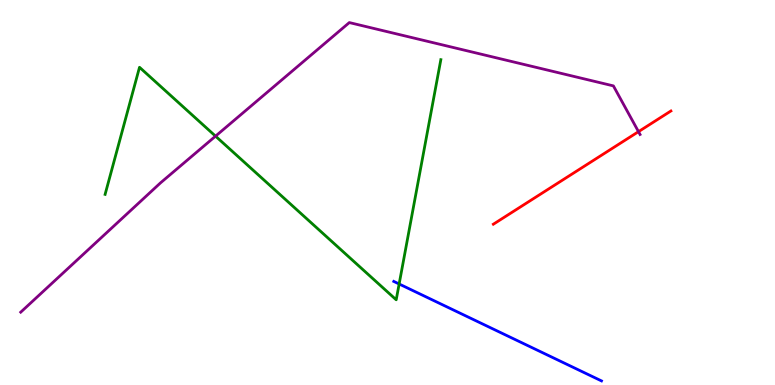[{'lines': ['blue', 'red'], 'intersections': []}, {'lines': ['green', 'red'], 'intersections': []}, {'lines': ['purple', 'red'], 'intersections': [{'x': 8.24, 'y': 6.58}]}, {'lines': ['blue', 'green'], 'intersections': [{'x': 5.15, 'y': 2.62}]}, {'lines': ['blue', 'purple'], 'intersections': []}, {'lines': ['green', 'purple'], 'intersections': [{'x': 2.78, 'y': 6.46}]}]